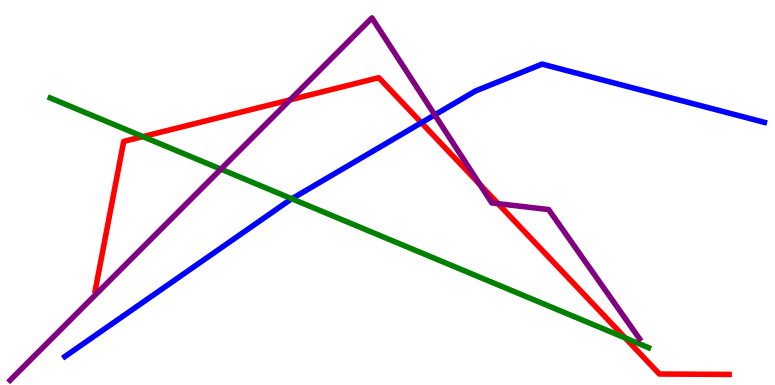[{'lines': ['blue', 'red'], 'intersections': [{'x': 5.44, 'y': 6.81}]}, {'lines': ['green', 'red'], 'intersections': [{'x': 1.84, 'y': 6.45}, {'x': 8.07, 'y': 1.22}]}, {'lines': ['purple', 'red'], 'intersections': [{'x': 3.74, 'y': 7.41}, {'x': 6.19, 'y': 5.21}, {'x': 6.43, 'y': 4.71}]}, {'lines': ['blue', 'green'], 'intersections': [{'x': 3.77, 'y': 4.84}]}, {'lines': ['blue', 'purple'], 'intersections': [{'x': 5.61, 'y': 7.02}]}, {'lines': ['green', 'purple'], 'intersections': [{'x': 2.85, 'y': 5.61}]}]